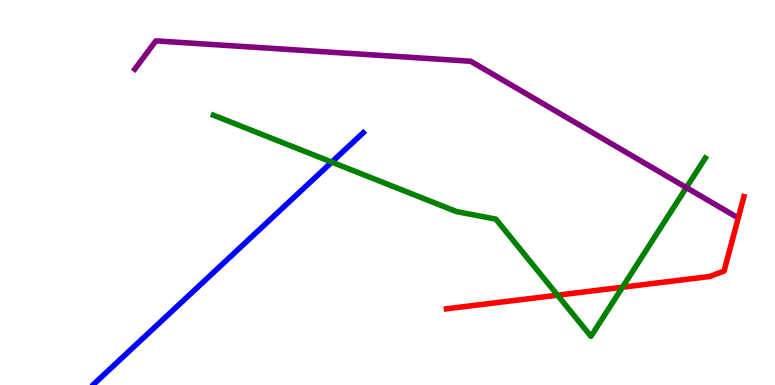[{'lines': ['blue', 'red'], 'intersections': []}, {'lines': ['green', 'red'], 'intersections': [{'x': 7.19, 'y': 2.33}, {'x': 8.03, 'y': 2.54}]}, {'lines': ['purple', 'red'], 'intersections': []}, {'lines': ['blue', 'green'], 'intersections': [{'x': 4.28, 'y': 5.79}]}, {'lines': ['blue', 'purple'], 'intersections': []}, {'lines': ['green', 'purple'], 'intersections': [{'x': 8.86, 'y': 5.13}]}]